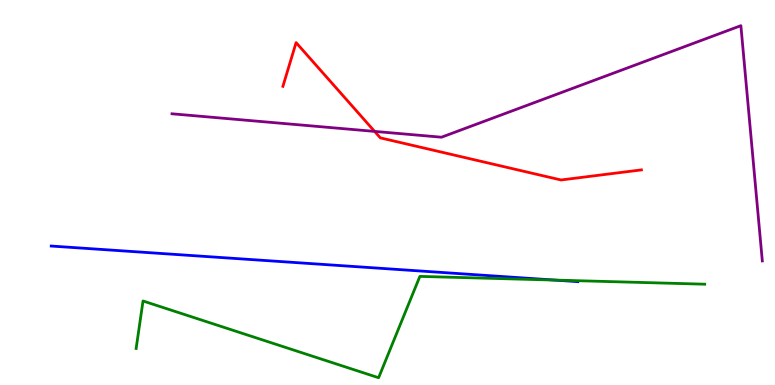[{'lines': ['blue', 'red'], 'intersections': []}, {'lines': ['green', 'red'], 'intersections': []}, {'lines': ['purple', 'red'], 'intersections': [{'x': 4.83, 'y': 6.59}]}, {'lines': ['blue', 'green'], 'intersections': [{'x': 7.16, 'y': 2.73}]}, {'lines': ['blue', 'purple'], 'intersections': []}, {'lines': ['green', 'purple'], 'intersections': []}]